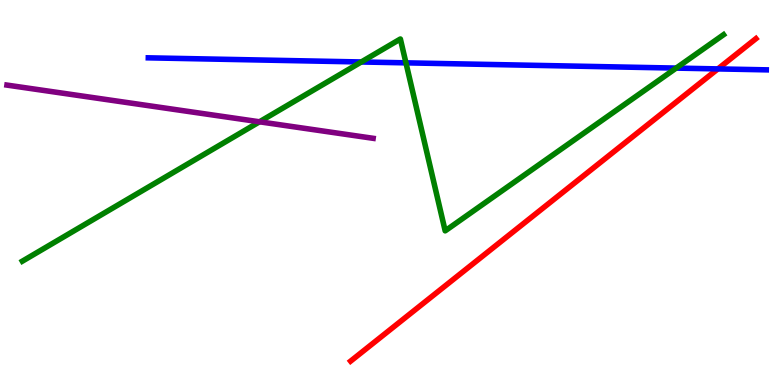[{'lines': ['blue', 'red'], 'intersections': [{'x': 9.26, 'y': 8.21}]}, {'lines': ['green', 'red'], 'intersections': []}, {'lines': ['purple', 'red'], 'intersections': []}, {'lines': ['blue', 'green'], 'intersections': [{'x': 4.66, 'y': 8.39}, {'x': 5.24, 'y': 8.37}, {'x': 8.72, 'y': 8.23}]}, {'lines': ['blue', 'purple'], 'intersections': []}, {'lines': ['green', 'purple'], 'intersections': [{'x': 3.35, 'y': 6.84}]}]